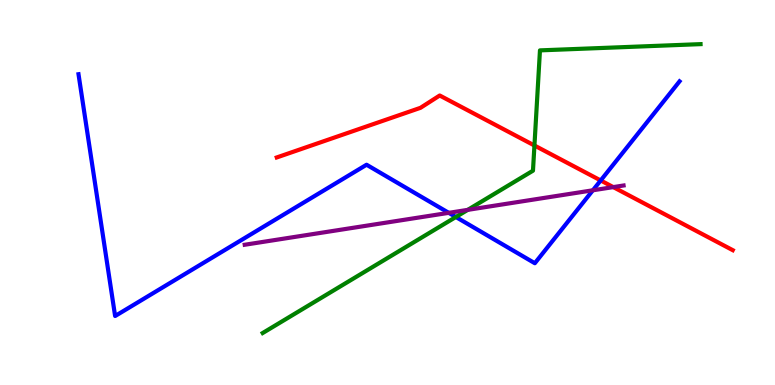[{'lines': ['blue', 'red'], 'intersections': [{'x': 7.75, 'y': 5.31}]}, {'lines': ['green', 'red'], 'intersections': [{'x': 6.9, 'y': 6.22}]}, {'lines': ['purple', 'red'], 'intersections': [{'x': 7.91, 'y': 5.14}]}, {'lines': ['blue', 'green'], 'intersections': [{'x': 5.88, 'y': 4.36}]}, {'lines': ['blue', 'purple'], 'intersections': [{'x': 5.79, 'y': 4.47}, {'x': 7.65, 'y': 5.06}]}, {'lines': ['green', 'purple'], 'intersections': [{'x': 6.04, 'y': 4.55}]}]